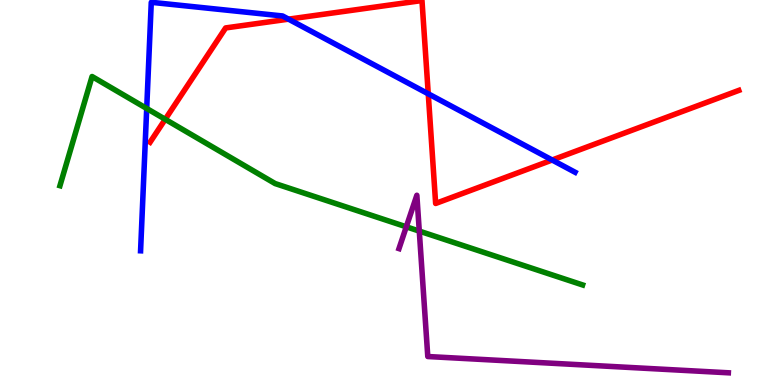[{'lines': ['blue', 'red'], 'intersections': [{'x': 3.72, 'y': 9.5}, {'x': 5.53, 'y': 7.56}, {'x': 7.12, 'y': 5.84}]}, {'lines': ['green', 'red'], 'intersections': [{'x': 2.13, 'y': 6.9}]}, {'lines': ['purple', 'red'], 'intersections': []}, {'lines': ['blue', 'green'], 'intersections': [{'x': 1.89, 'y': 7.18}]}, {'lines': ['blue', 'purple'], 'intersections': []}, {'lines': ['green', 'purple'], 'intersections': [{'x': 5.24, 'y': 4.11}, {'x': 5.41, 'y': 4.0}]}]